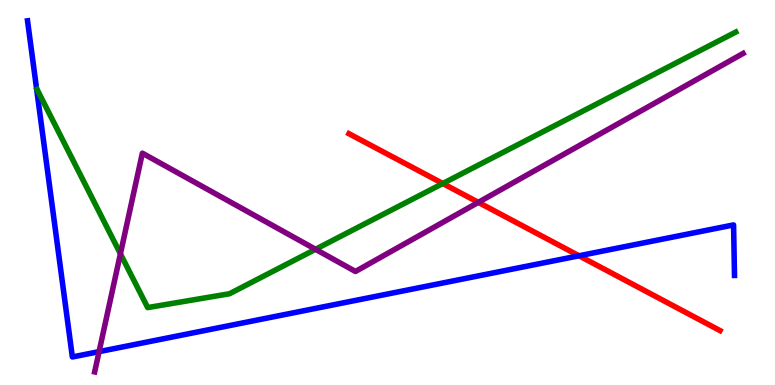[{'lines': ['blue', 'red'], 'intersections': [{'x': 7.47, 'y': 3.36}]}, {'lines': ['green', 'red'], 'intersections': [{'x': 5.71, 'y': 5.23}]}, {'lines': ['purple', 'red'], 'intersections': [{'x': 6.17, 'y': 4.74}]}, {'lines': ['blue', 'green'], 'intersections': []}, {'lines': ['blue', 'purple'], 'intersections': [{'x': 1.28, 'y': 0.867}]}, {'lines': ['green', 'purple'], 'intersections': [{'x': 1.55, 'y': 3.41}, {'x': 4.07, 'y': 3.52}]}]